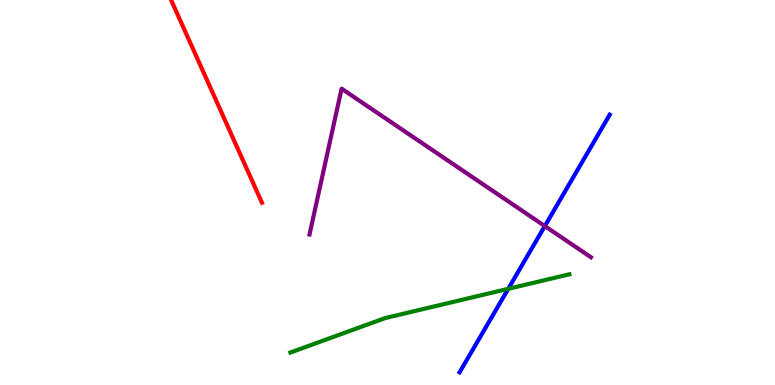[{'lines': ['blue', 'red'], 'intersections': []}, {'lines': ['green', 'red'], 'intersections': []}, {'lines': ['purple', 'red'], 'intersections': []}, {'lines': ['blue', 'green'], 'intersections': [{'x': 6.56, 'y': 2.5}]}, {'lines': ['blue', 'purple'], 'intersections': [{'x': 7.03, 'y': 4.13}]}, {'lines': ['green', 'purple'], 'intersections': []}]